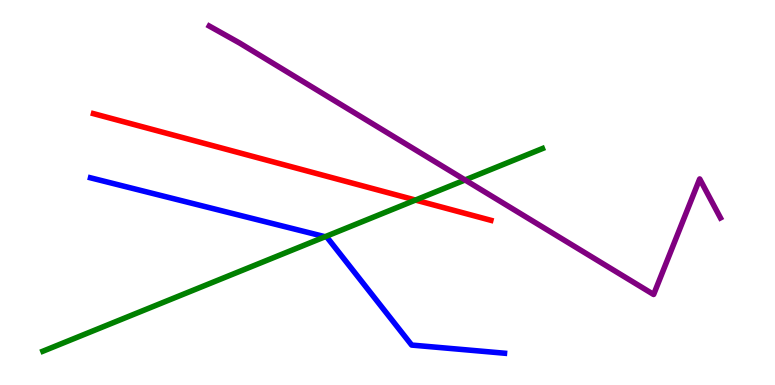[{'lines': ['blue', 'red'], 'intersections': []}, {'lines': ['green', 'red'], 'intersections': [{'x': 5.36, 'y': 4.8}]}, {'lines': ['purple', 'red'], 'intersections': []}, {'lines': ['blue', 'green'], 'intersections': [{'x': 4.19, 'y': 3.85}]}, {'lines': ['blue', 'purple'], 'intersections': []}, {'lines': ['green', 'purple'], 'intersections': [{'x': 6.0, 'y': 5.33}]}]